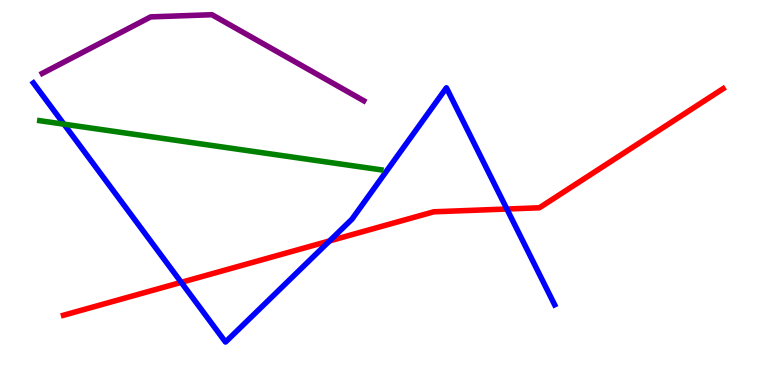[{'lines': ['blue', 'red'], 'intersections': [{'x': 2.34, 'y': 2.67}, {'x': 4.25, 'y': 3.74}, {'x': 6.54, 'y': 4.57}]}, {'lines': ['green', 'red'], 'intersections': []}, {'lines': ['purple', 'red'], 'intersections': []}, {'lines': ['blue', 'green'], 'intersections': [{'x': 0.825, 'y': 6.77}]}, {'lines': ['blue', 'purple'], 'intersections': []}, {'lines': ['green', 'purple'], 'intersections': []}]